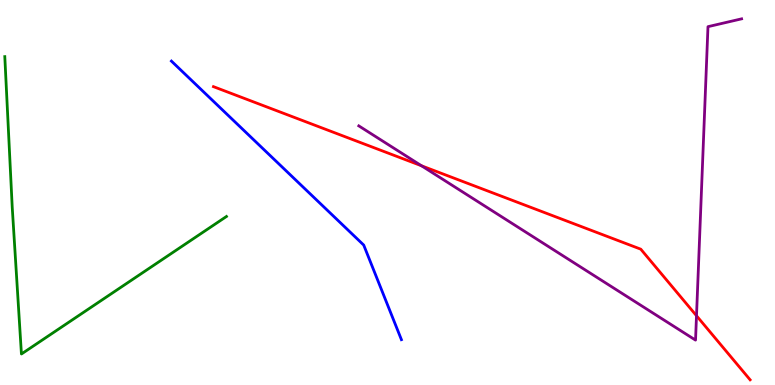[{'lines': ['blue', 'red'], 'intersections': []}, {'lines': ['green', 'red'], 'intersections': []}, {'lines': ['purple', 'red'], 'intersections': [{'x': 5.44, 'y': 5.69}, {'x': 8.99, 'y': 1.8}]}, {'lines': ['blue', 'green'], 'intersections': []}, {'lines': ['blue', 'purple'], 'intersections': []}, {'lines': ['green', 'purple'], 'intersections': []}]